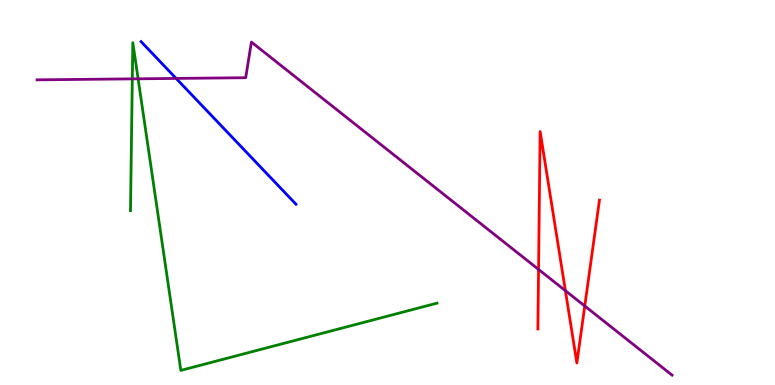[{'lines': ['blue', 'red'], 'intersections': []}, {'lines': ['green', 'red'], 'intersections': []}, {'lines': ['purple', 'red'], 'intersections': [{'x': 6.95, 'y': 3.0}, {'x': 7.3, 'y': 2.45}, {'x': 7.55, 'y': 2.05}]}, {'lines': ['blue', 'green'], 'intersections': []}, {'lines': ['blue', 'purple'], 'intersections': [{'x': 2.27, 'y': 7.96}]}, {'lines': ['green', 'purple'], 'intersections': [{'x': 1.71, 'y': 7.95}, {'x': 1.78, 'y': 7.95}]}]